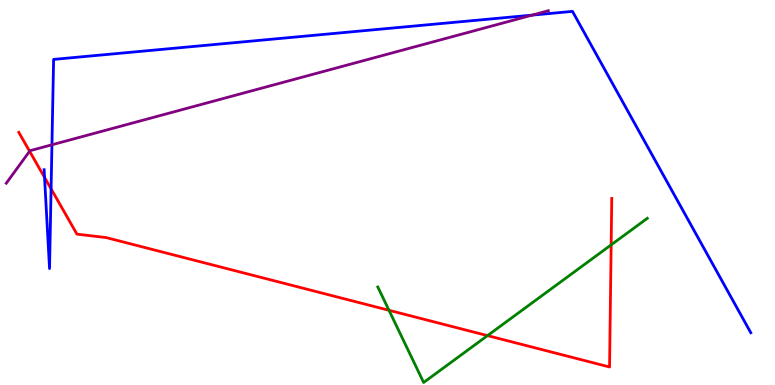[{'lines': ['blue', 'red'], 'intersections': [{'x': 0.575, 'y': 5.39}, {'x': 0.659, 'y': 5.09}]}, {'lines': ['green', 'red'], 'intersections': [{'x': 5.02, 'y': 1.94}, {'x': 6.29, 'y': 1.28}, {'x': 7.89, 'y': 3.64}]}, {'lines': ['purple', 'red'], 'intersections': [{'x': 0.382, 'y': 6.07}]}, {'lines': ['blue', 'green'], 'intersections': []}, {'lines': ['blue', 'purple'], 'intersections': [{'x': 0.67, 'y': 6.24}, {'x': 6.87, 'y': 9.61}]}, {'lines': ['green', 'purple'], 'intersections': []}]